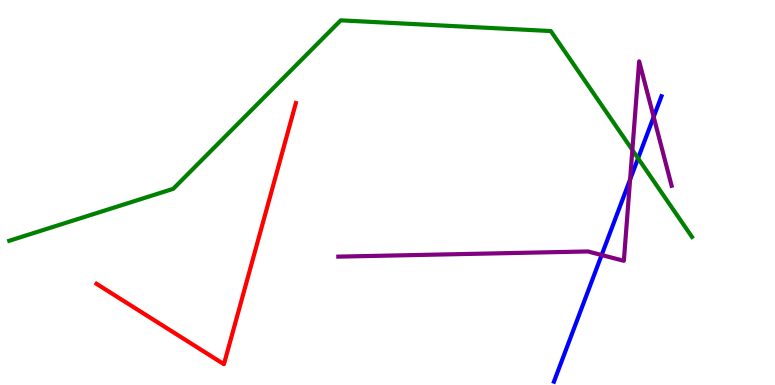[{'lines': ['blue', 'red'], 'intersections': []}, {'lines': ['green', 'red'], 'intersections': []}, {'lines': ['purple', 'red'], 'intersections': []}, {'lines': ['blue', 'green'], 'intersections': [{'x': 8.23, 'y': 5.89}]}, {'lines': ['blue', 'purple'], 'intersections': [{'x': 7.76, 'y': 3.38}, {'x': 8.13, 'y': 5.34}, {'x': 8.43, 'y': 6.96}]}, {'lines': ['green', 'purple'], 'intersections': [{'x': 8.16, 'y': 6.1}]}]